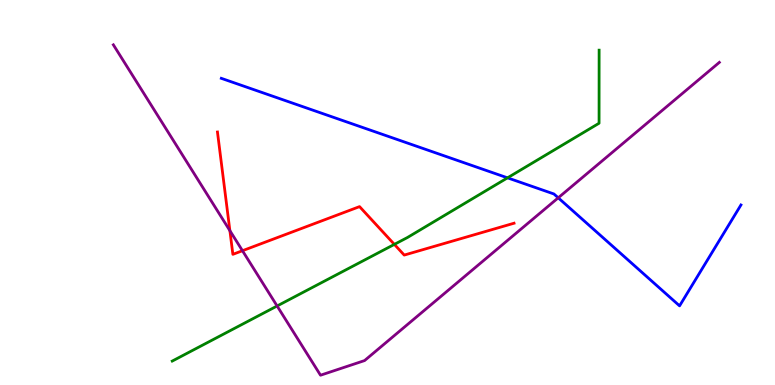[{'lines': ['blue', 'red'], 'intersections': []}, {'lines': ['green', 'red'], 'intersections': [{'x': 5.09, 'y': 3.65}]}, {'lines': ['purple', 'red'], 'intersections': [{'x': 2.97, 'y': 4.01}, {'x': 3.13, 'y': 3.49}]}, {'lines': ['blue', 'green'], 'intersections': [{'x': 6.55, 'y': 5.38}]}, {'lines': ['blue', 'purple'], 'intersections': [{'x': 7.2, 'y': 4.86}]}, {'lines': ['green', 'purple'], 'intersections': [{'x': 3.58, 'y': 2.05}]}]